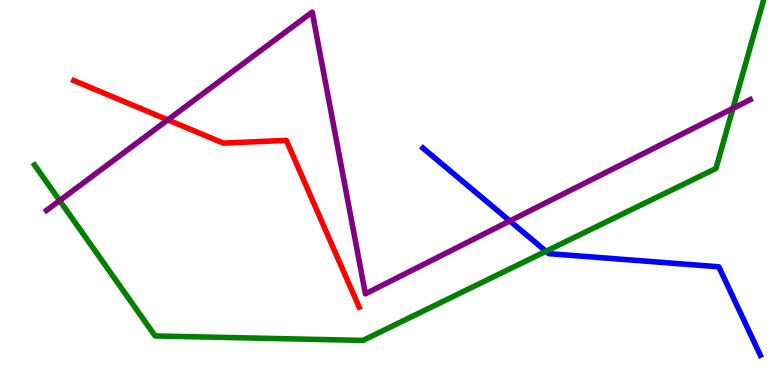[{'lines': ['blue', 'red'], 'intersections': []}, {'lines': ['green', 'red'], 'intersections': []}, {'lines': ['purple', 'red'], 'intersections': [{'x': 2.17, 'y': 6.89}]}, {'lines': ['blue', 'green'], 'intersections': [{'x': 7.04, 'y': 3.47}]}, {'lines': ['blue', 'purple'], 'intersections': [{'x': 6.58, 'y': 4.26}]}, {'lines': ['green', 'purple'], 'intersections': [{'x': 0.77, 'y': 4.79}, {'x': 9.46, 'y': 7.18}]}]